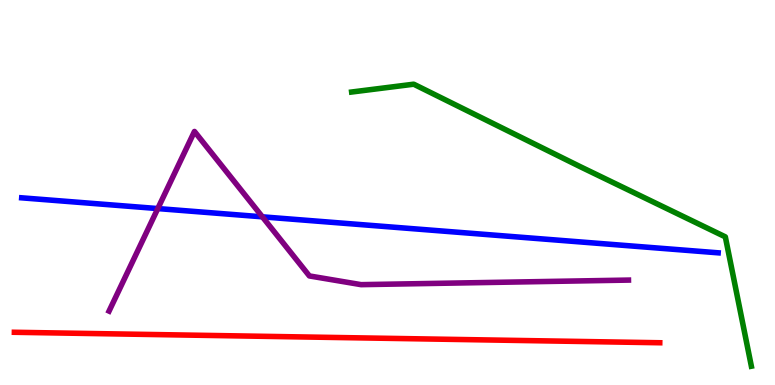[{'lines': ['blue', 'red'], 'intersections': []}, {'lines': ['green', 'red'], 'intersections': []}, {'lines': ['purple', 'red'], 'intersections': []}, {'lines': ['blue', 'green'], 'intersections': []}, {'lines': ['blue', 'purple'], 'intersections': [{'x': 2.04, 'y': 4.58}, {'x': 3.39, 'y': 4.37}]}, {'lines': ['green', 'purple'], 'intersections': []}]